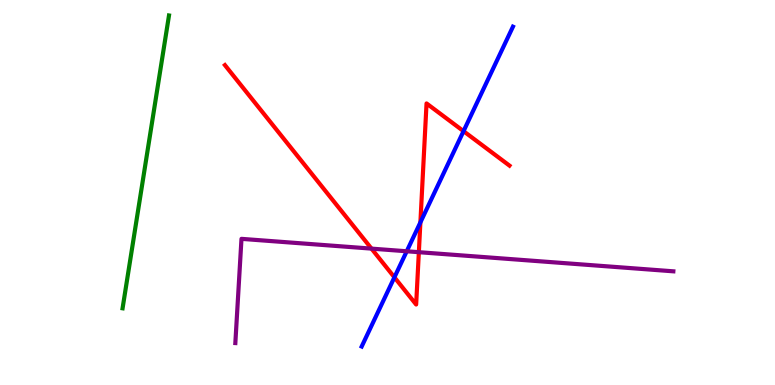[{'lines': ['blue', 'red'], 'intersections': [{'x': 5.09, 'y': 2.8}, {'x': 5.42, 'y': 4.22}, {'x': 5.98, 'y': 6.59}]}, {'lines': ['green', 'red'], 'intersections': []}, {'lines': ['purple', 'red'], 'intersections': [{'x': 4.79, 'y': 3.54}, {'x': 5.4, 'y': 3.45}]}, {'lines': ['blue', 'green'], 'intersections': []}, {'lines': ['blue', 'purple'], 'intersections': [{'x': 5.25, 'y': 3.47}]}, {'lines': ['green', 'purple'], 'intersections': []}]